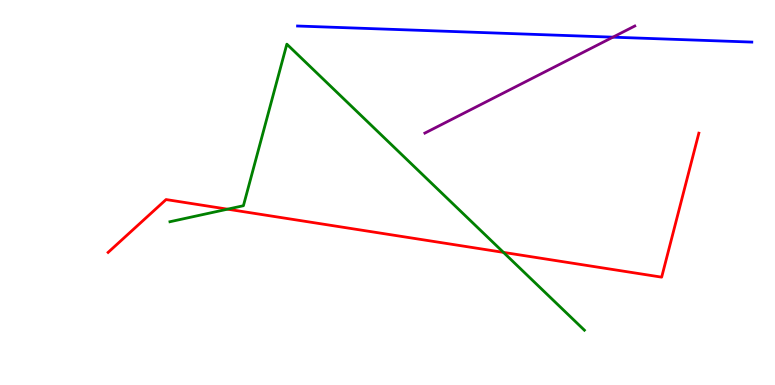[{'lines': ['blue', 'red'], 'intersections': []}, {'lines': ['green', 'red'], 'intersections': [{'x': 2.94, 'y': 4.57}, {'x': 6.5, 'y': 3.44}]}, {'lines': ['purple', 'red'], 'intersections': []}, {'lines': ['blue', 'green'], 'intersections': []}, {'lines': ['blue', 'purple'], 'intersections': [{'x': 7.91, 'y': 9.03}]}, {'lines': ['green', 'purple'], 'intersections': []}]